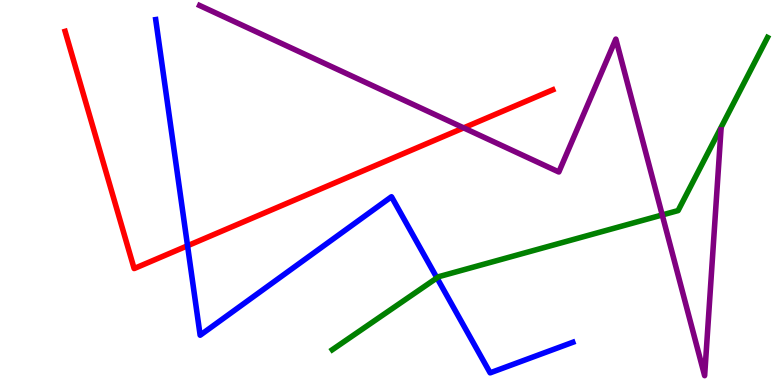[{'lines': ['blue', 'red'], 'intersections': [{'x': 2.42, 'y': 3.62}]}, {'lines': ['green', 'red'], 'intersections': []}, {'lines': ['purple', 'red'], 'intersections': [{'x': 5.98, 'y': 6.68}]}, {'lines': ['blue', 'green'], 'intersections': [{'x': 5.64, 'y': 2.78}]}, {'lines': ['blue', 'purple'], 'intersections': []}, {'lines': ['green', 'purple'], 'intersections': [{'x': 8.54, 'y': 4.42}]}]